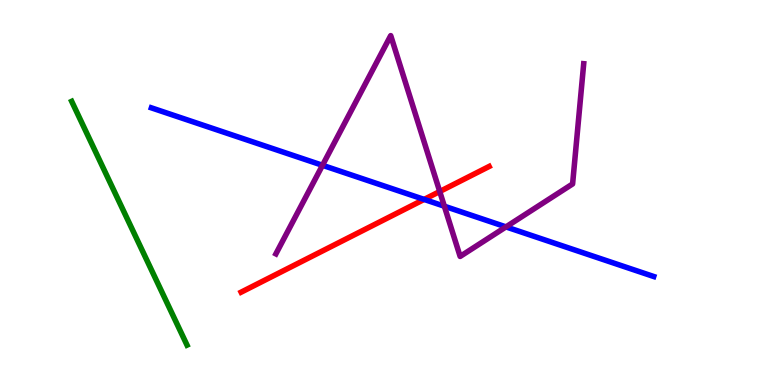[{'lines': ['blue', 'red'], 'intersections': [{'x': 5.47, 'y': 4.82}]}, {'lines': ['green', 'red'], 'intersections': []}, {'lines': ['purple', 'red'], 'intersections': [{'x': 5.67, 'y': 5.03}]}, {'lines': ['blue', 'green'], 'intersections': []}, {'lines': ['blue', 'purple'], 'intersections': [{'x': 4.16, 'y': 5.71}, {'x': 5.73, 'y': 4.64}, {'x': 6.53, 'y': 4.11}]}, {'lines': ['green', 'purple'], 'intersections': []}]